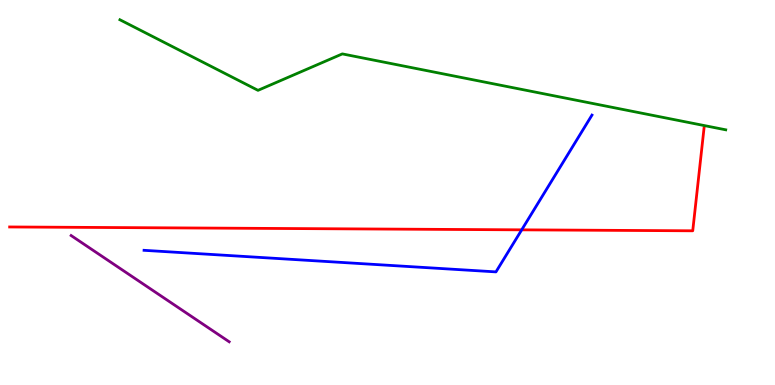[{'lines': ['blue', 'red'], 'intersections': [{'x': 6.73, 'y': 4.03}]}, {'lines': ['green', 'red'], 'intersections': []}, {'lines': ['purple', 'red'], 'intersections': []}, {'lines': ['blue', 'green'], 'intersections': []}, {'lines': ['blue', 'purple'], 'intersections': []}, {'lines': ['green', 'purple'], 'intersections': []}]